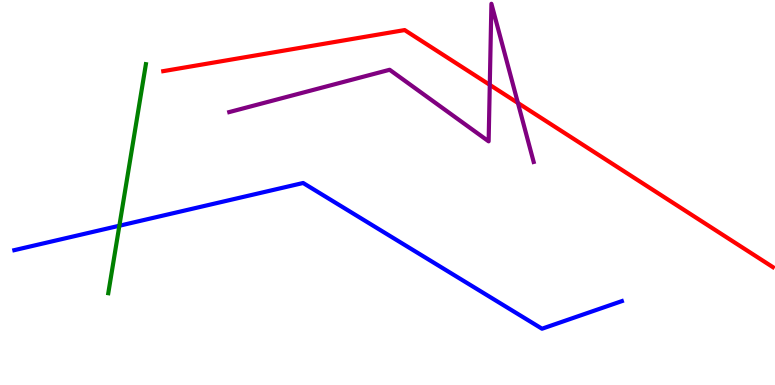[{'lines': ['blue', 'red'], 'intersections': []}, {'lines': ['green', 'red'], 'intersections': []}, {'lines': ['purple', 'red'], 'intersections': [{'x': 6.32, 'y': 7.8}, {'x': 6.68, 'y': 7.33}]}, {'lines': ['blue', 'green'], 'intersections': [{'x': 1.54, 'y': 4.14}]}, {'lines': ['blue', 'purple'], 'intersections': []}, {'lines': ['green', 'purple'], 'intersections': []}]